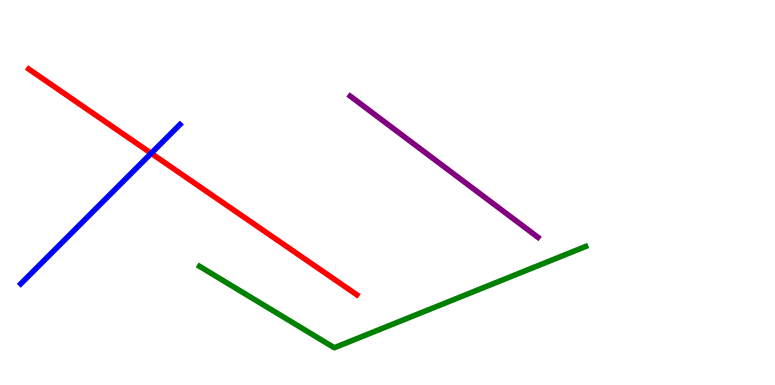[{'lines': ['blue', 'red'], 'intersections': [{'x': 1.95, 'y': 6.02}]}, {'lines': ['green', 'red'], 'intersections': []}, {'lines': ['purple', 'red'], 'intersections': []}, {'lines': ['blue', 'green'], 'intersections': []}, {'lines': ['blue', 'purple'], 'intersections': []}, {'lines': ['green', 'purple'], 'intersections': []}]